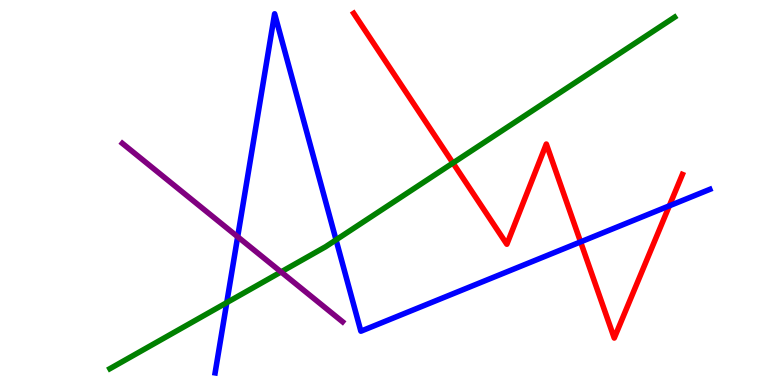[{'lines': ['blue', 'red'], 'intersections': [{'x': 7.49, 'y': 3.72}, {'x': 8.64, 'y': 4.65}]}, {'lines': ['green', 'red'], 'intersections': [{'x': 5.84, 'y': 5.77}]}, {'lines': ['purple', 'red'], 'intersections': []}, {'lines': ['blue', 'green'], 'intersections': [{'x': 2.93, 'y': 2.14}, {'x': 4.34, 'y': 3.77}]}, {'lines': ['blue', 'purple'], 'intersections': [{'x': 3.07, 'y': 3.85}]}, {'lines': ['green', 'purple'], 'intersections': [{'x': 3.63, 'y': 2.94}]}]